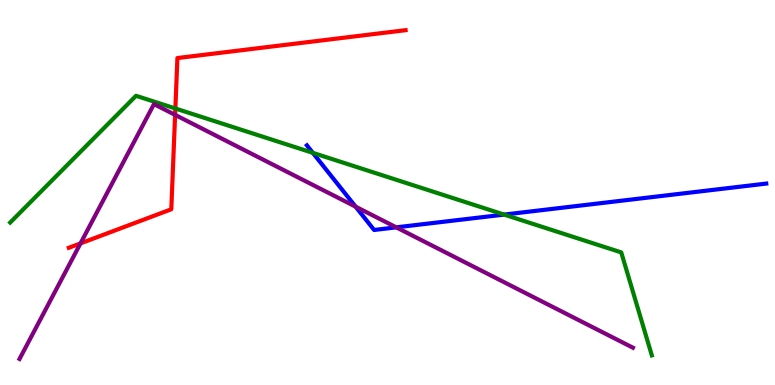[{'lines': ['blue', 'red'], 'intersections': []}, {'lines': ['green', 'red'], 'intersections': [{'x': 2.26, 'y': 7.18}]}, {'lines': ['purple', 'red'], 'intersections': [{'x': 1.04, 'y': 3.68}, {'x': 2.26, 'y': 7.02}]}, {'lines': ['blue', 'green'], 'intersections': [{'x': 4.04, 'y': 6.03}, {'x': 6.5, 'y': 4.43}]}, {'lines': ['blue', 'purple'], 'intersections': [{'x': 4.59, 'y': 4.63}, {'x': 5.11, 'y': 4.09}]}, {'lines': ['green', 'purple'], 'intersections': []}]